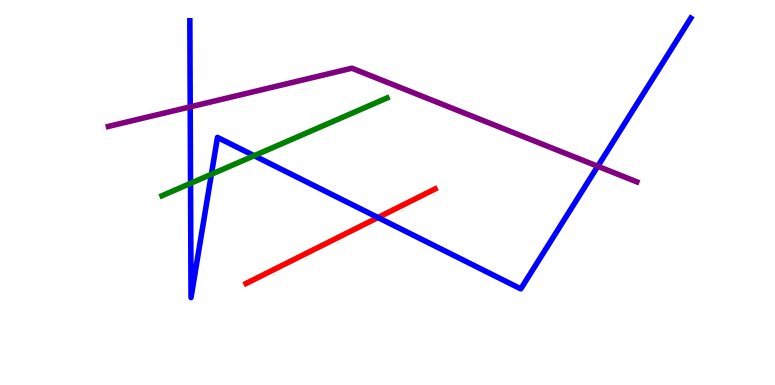[{'lines': ['blue', 'red'], 'intersections': [{'x': 4.88, 'y': 4.35}]}, {'lines': ['green', 'red'], 'intersections': []}, {'lines': ['purple', 'red'], 'intersections': []}, {'lines': ['blue', 'green'], 'intersections': [{'x': 2.46, 'y': 5.24}, {'x': 2.73, 'y': 5.47}, {'x': 3.28, 'y': 5.96}]}, {'lines': ['blue', 'purple'], 'intersections': [{'x': 2.45, 'y': 7.22}, {'x': 7.71, 'y': 5.68}]}, {'lines': ['green', 'purple'], 'intersections': []}]